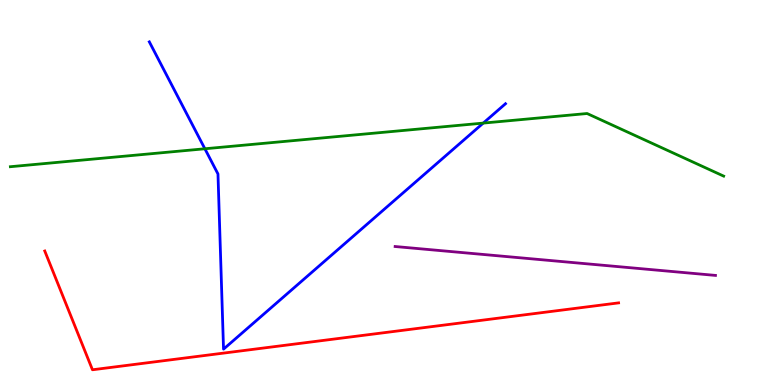[{'lines': ['blue', 'red'], 'intersections': []}, {'lines': ['green', 'red'], 'intersections': []}, {'lines': ['purple', 'red'], 'intersections': []}, {'lines': ['blue', 'green'], 'intersections': [{'x': 2.64, 'y': 6.14}, {'x': 6.24, 'y': 6.8}]}, {'lines': ['blue', 'purple'], 'intersections': []}, {'lines': ['green', 'purple'], 'intersections': []}]